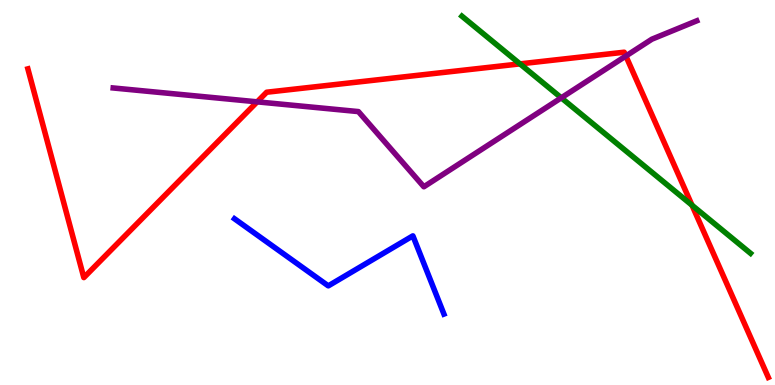[{'lines': ['blue', 'red'], 'intersections': []}, {'lines': ['green', 'red'], 'intersections': [{'x': 6.71, 'y': 8.34}, {'x': 8.93, 'y': 4.67}]}, {'lines': ['purple', 'red'], 'intersections': [{'x': 3.32, 'y': 7.35}, {'x': 8.08, 'y': 8.54}]}, {'lines': ['blue', 'green'], 'intersections': []}, {'lines': ['blue', 'purple'], 'intersections': []}, {'lines': ['green', 'purple'], 'intersections': [{'x': 7.24, 'y': 7.46}]}]